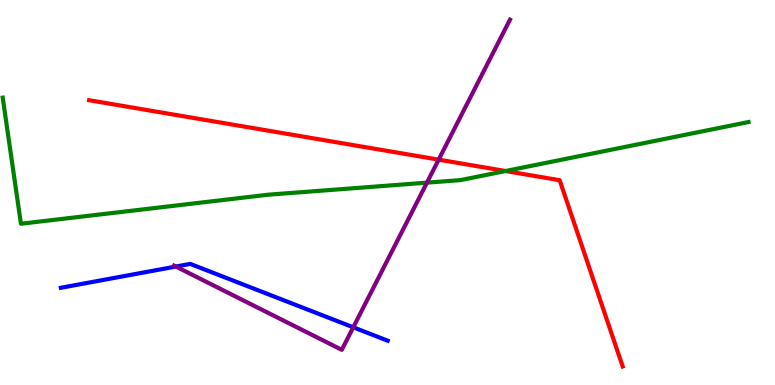[{'lines': ['blue', 'red'], 'intersections': []}, {'lines': ['green', 'red'], 'intersections': [{'x': 6.52, 'y': 5.56}]}, {'lines': ['purple', 'red'], 'intersections': [{'x': 5.66, 'y': 5.85}]}, {'lines': ['blue', 'green'], 'intersections': []}, {'lines': ['blue', 'purple'], 'intersections': [{'x': 2.27, 'y': 3.08}, {'x': 4.56, 'y': 1.5}]}, {'lines': ['green', 'purple'], 'intersections': [{'x': 5.51, 'y': 5.26}]}]